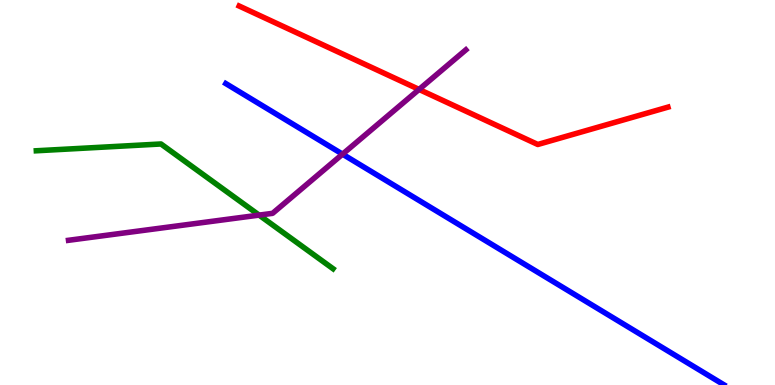[{'lines': ['blue', 'red'], 'intersections': []}, {'lines': ['green', 'red'], 'intersections': []}, {'lines': ['purple', 'red'], 'intersections': [{'x': 5.41, 'y': 7.68}]}, {'lines': ['blue', 'green'], 'intersections': []}, {'lines': ['blue', 'purple'], 'intersections': [{'x': 4.42, 'y': 6.0}]}, {'lines': ['green', 'purple'], 'intersections': [{'x': 3.34, 'y': 4.41}]}]